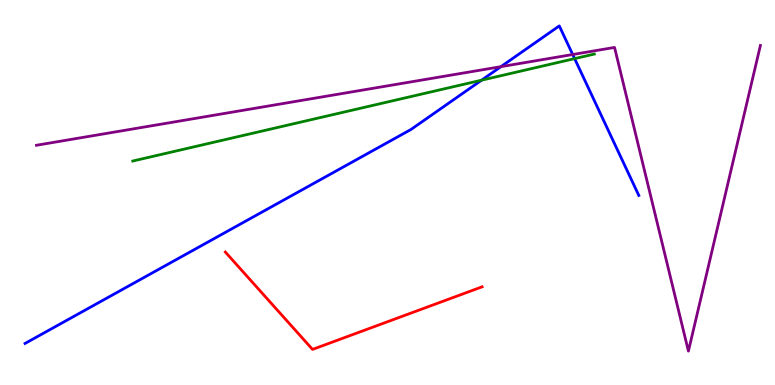[{'lines': ['blue', 'red'], 'intersections': []}, {'lines': ['green', 'red'], 'intersections': []}, {'lines': ['purple', 'red'], 'intersections': []}, {'lines': ['blue', 'green'], 'intersections': [{'x': 6.21, 'y': 7.92}, {'x': 7.41, 'y': 8.48}]}, {'lines': ['blue', 'purple'], 'intersections': [{'x': 6.46, 'y': 8.27}, {'x': 7.39, 'y': 8.58}]}, {'lines': ['green', 'purple'], 'intersections': []}]